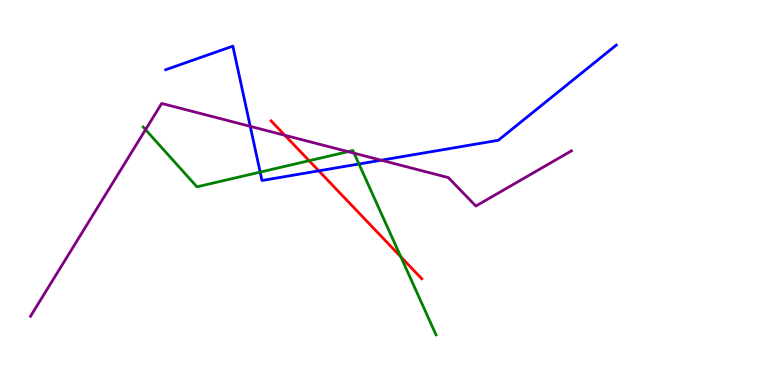[{'lines': ['blue', 'red'], 'intersections': [{'x': 4.11, 'y': 5.56}]}, {'lines': ['green', 'red'], 'intersections': [{'x': 3.99, 'y': 5.83}, {'x': 5.17, 'y': 3.33}]}, {'lines': ['purple', 'red'], 'intersections': [{'x': 3.68, 'y': 6.49}]}, {'lines': ['blue', 'green'], 'intersections': [{'x': 3.36, 'y': 5.53}, {'x': 4.63, 'y': 5.74}]}, {'lines': ['blue', 'purple'], 'intersections': [{'x': 3.23, 'y': 6.72}, {'x': 4.92, 'y': 5.84}]}, {'lines': ['green', 'purple'], 'intersections': [{'x': 1.88, 'y': 6.63}, {'x': 4.49, 'y': 6.06}, {'x': 4.57, 'y': 6.02}]}]